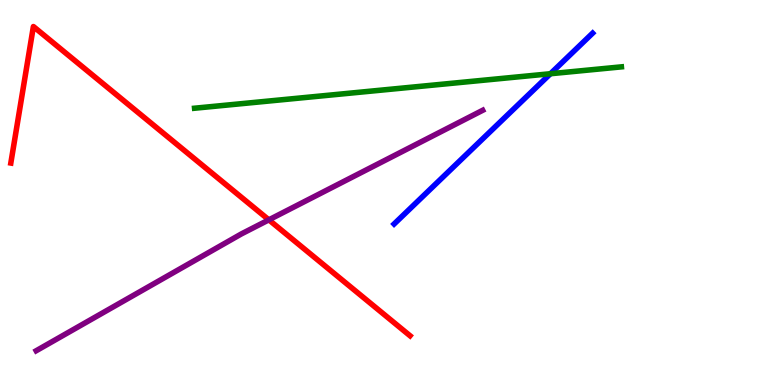[{'lines': ['blue', 'red'], 'intersections': []}, {'lines': ['green', 'red'], 'intersections': []}, {'lines': ['purple', 'red'], 'intersections': [{'x': 3.47, 'y': 4.29}]}, {'lines': ['blue', 'green'], 'intersections': [{'x': 7.1, 'y': 8.08}]}, {'lines': ['blue', 'purple'], 'intersections': []}, {'lines': ['green', 'purple'], 'intersections': []}]